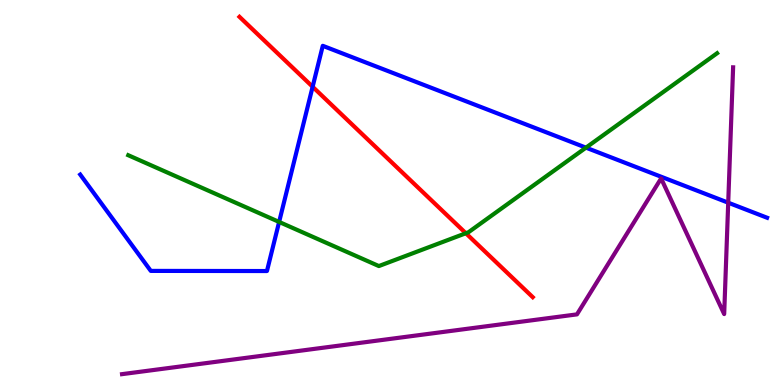[{'lines': ['blue', 'red'], 'intersections': [{'x': 4.03, 'y': 7.75}]}, {'lines': ['green', 'red'], 'intersections': [{'x': 6.01, 'y': 3.94}]}, {'lines': ['purple', 'red'], 'intersections': []}, {'lines': ['blue', 'green'], 'intersections': [{'x': 3.6, 'y': 4.24}, {'x': 7.56, 'y': 6.16}]}, {'lines': ['blue', 'purple'], 'intersections': [{'x': 9.4, 'y': 4.74}]}, {'lines': ['green', 'purple'], 'intersections': []}]